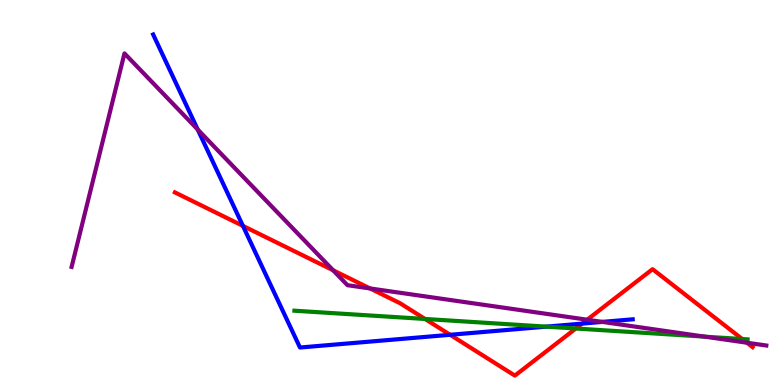[{'lines': ['blue', 'red'], 'intersections': [{'x': 3.13, 'y': 4.13}, {'x': 5.81, 'y': 1.3}, {'x': 7.51, 'y': 1.59}]}, {'lines': ['green', 'red'], 'intersections': [{'x': 5.48, 'y': 1.72}, {'x': 7.43, 'y': 1.47}, {'x': 9.58, 'y': 1.19}]}, {'lines': ['purple', 'red'], 'intersections': [{'x': 4.3, 'y': 2.98}, {'x': 4.77, 'y': 2.51}, {'x': 7.58, 'y': 1.7}, {'x': 9.64, 'y': 1.1}]}, {'lines': ['blue', 'green'], 'intersections': [{'x': 7.05, 'y': 1.52}]}, {'lines': ['blue', 'purple'], 'intersections': [{'x': 2.55, 'y': 6.64}, {'x': 7.77, 'y': 1.64}]}, {'lines': ['green', 'purple'], 'intersections': [{'x': 9.1, 'y': 1.26}]}]